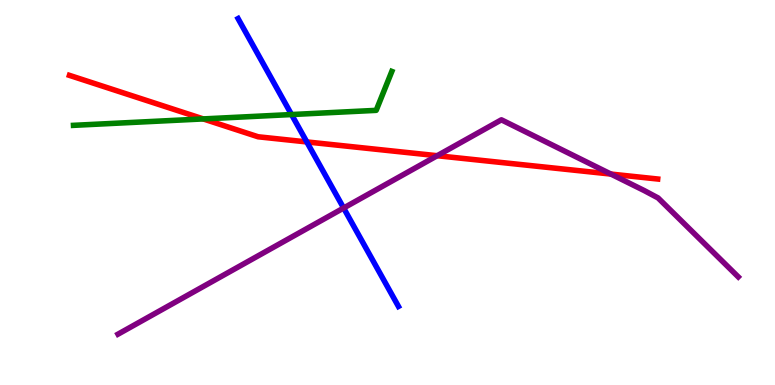[{'lines': ['blue', 'red'], 'intersections': [{'x': 3.96, 'y': 6.31}]}, {'lines': ['green', 'red'], 'intersections': [{'x': 2.62, 'y': 6.91}]}, {'lines': ['purple', 'red'], 'intersections': [{'x': 5.64, 'y': 5.96}, {'x': 7.88, 'y': 5.48}]}, {'lines': ['blue', 'green'], 'intersections': [{'x': 3.76, 'y': 7.02}]}, {'lines': ['blue', 'purple'], 'intersections': [{'x': 4.43, 'y': 4.6}]}, {'lines': ['green', 'purple'], 'intersections': []}]